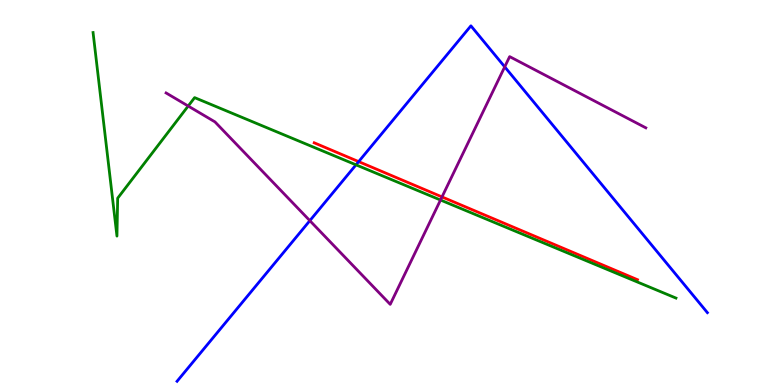[{'lines': ['blue', 'red'], 'intersections': [{'x': 4.63, 'y': 5.8}]}, {'lines': ['green', 'red'], 'intersections': []}, {'lines': ['purple', 'red'], 'intersections': [{'x': 5.7, 'y': 4.89}]}, {'lines': ['blue', 'green'], 'intersections': [{'x': 4.59, 'y': 5.72}]}, {'lines': ['blue', 'purple'], 'intersections': [{'x': 4.0, 'y': 4.27}, {'x': 6.51, 'y': 8.26}]}, {'lines': ['green', 'purple'], 'intersections': [{'x': 2.43, 'y': 7.25}, {'x': 5.68, 'y': 4.8}]}]